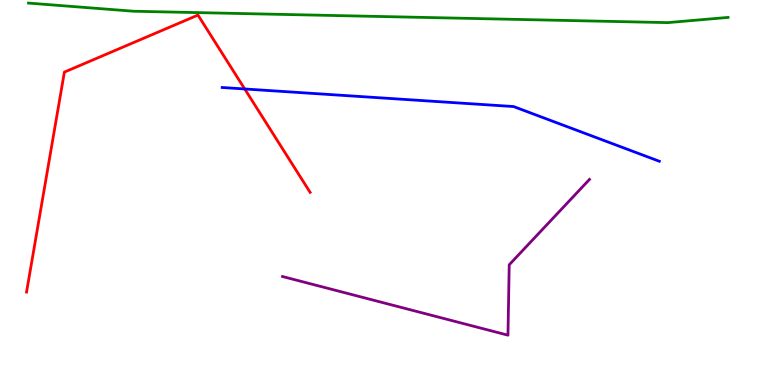[{'lines': ['blue', 'red'], 'intersections': [{'x': 3.16, 'y': 7.69}]}, {'lines': ['green', 'red'], 'intersections': []}, {'lines': ['purple', 'red'], 'intersections': []}, {'lines': ['blue', 'green'], 'intersections': []}, {'lines': ['blue', 'purple'], 'intersections': []}, {'lines': ['green', 'purple'], 'intersections': []}]